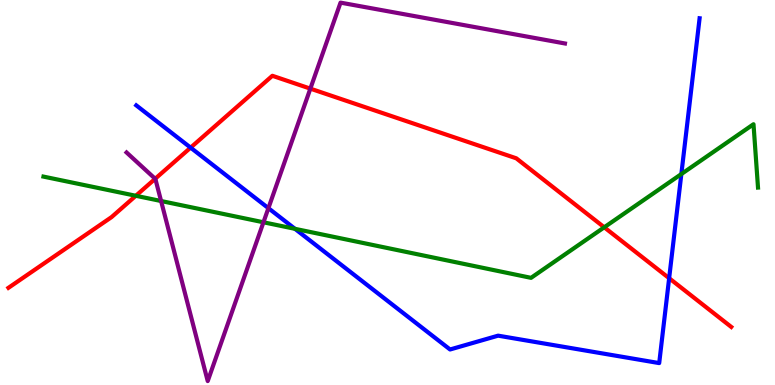[{'lines': ['blue', 'red'], 'intersections': [{'x': 2.46, 'y': 6.17}, {'x': 8.63, 'y': 2.77}]}, {'lines': ['green', 'red'], 'intersections': [{'x': 1.75, 'y': 4.91}, {'x': 7.8, 'y': 4.1}]}, {'lines': ['purple', 'red'], 'intersections': [{'x': 2.0, 'y': 5.36}, {'x': 4.0, 'y': 7.7}]}, {'lines': ['blue', 'green'], 'intersections': [{'x': 3.81, 'y': 4.06}, {'x': 8.79, 'y': 5.48}]}, {'lines': ['blue', 'purple'], 'intersections': [{'x': 3.46, 'y': 4.59}]}, {'lines': ['green', 'purple'], 'intersections': [{'x': 2.08, 'y': 4.78}, {'x': 3.4, 'y': 4.23}]}]